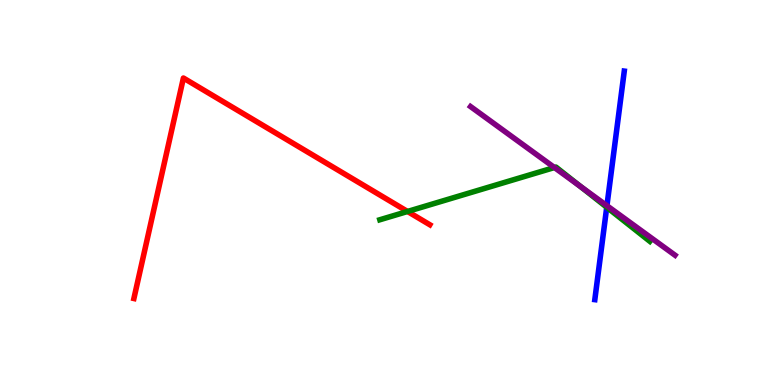[{'lines': ['blue', 'red'], 'intersections': []}, {'lines': ['green', 'red'], 'intersections': [{'x': 5.26, 'y': 4.51}]}, {'lines': ['purple', 'red'], 'intersections': []}, {'lines': ['blue', 'green'], 'intersections': [{'x': 7.83, 'y': 4.62}]}, {'lines': ['blue', 'purple'], 'intersections': [{'x': 7.83, 'y': 4.66}]}, {'lines': ['green', 'purple'], 'intersections': [{'x': 7.15, 'y': 5.65}, {'x': 7.49, 'y': 5.16}]}]